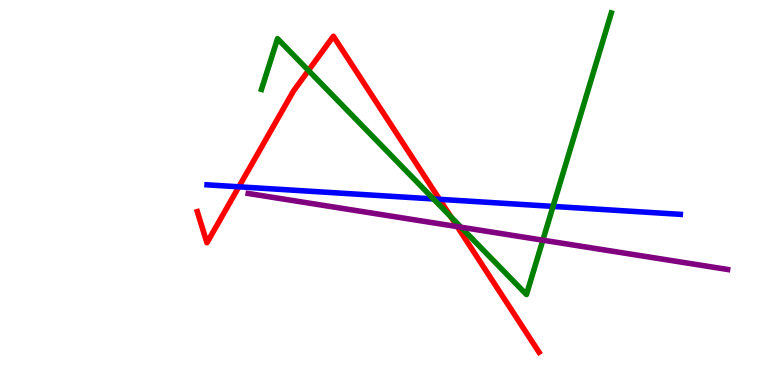[{'lines': ['blue', 'red'], 'intersections': [{'x': 3.08, 'y': 5.15}, {'x': 5.67, 'y': 4.82}]}, {'lines': ['green', 'red'], 'intersections': [{'x': 3.98, 'y': 8.17}, {'x': 5.82, 'y': 4.37}]}, {'lines': ['purple', 'red'], 'intersections': [{'x': 5.9, 'y': 4.11}]}, {'lines': ['blue', 'green'], 'intersections': [{'x': 5.59, 'y': 4.83}, {'x': 7.14, 'y': 4.64}]}, {'lines': ['blue', 'purple'], 'intersections': []}, {'lines': ['green', 'purple'], 'intersections': [{'x': 5.95, 'y': 4.1}, {'x': 7.0, 'y': 3.76}]}]